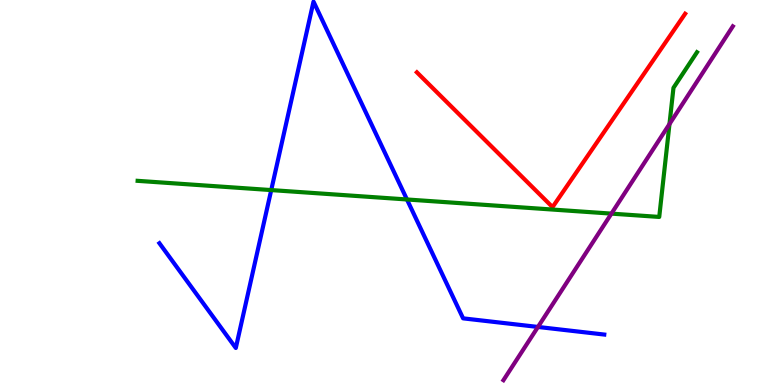[{'lines': ['blue', 'red'], 'intersections': []}, {'lines': ['green', 'red'], 'intersections': []}, {'lines': ['purple', 'red'], 'intersections': []}, {'lines': ['blue', 'green'], 'intersections': [{'x': 3.5, 'y': 5.06}, {'x': 5.25, 'y': 4.82}]}, {'lines': ['blue', 'purple'], 'intersections': [{'x': 6.94, 'y': 1.51}]}, {'lines': ['green', 'purple'], 'intersections': [{'x': 7.89, 'y': 4.45}, {'x': 8.64, 'y': 6.78}]}]